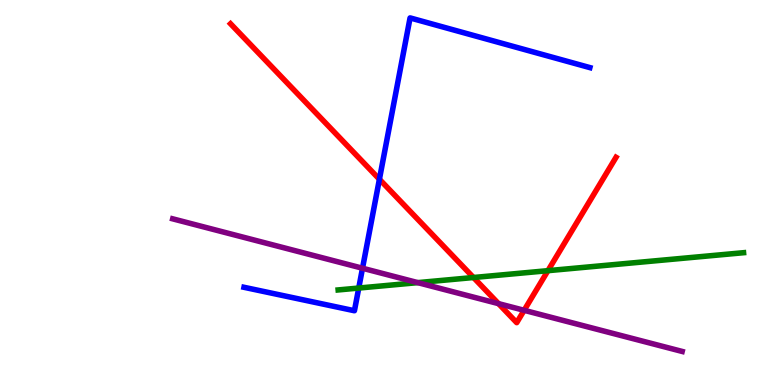[{'lines': ['blue', 'red'], 'intersections': [{'x': 4.9, 'y': 5.34}]}, {'lines': ['green', 'red'], 'intersections': [{'x': 6.11, 'y': 2.79}, {'x': 7.07, 'y': 2.97}]}, {'lines': ['purple', 'red'], 'intersections': [{'x': 6.43, 'y': 2.11}, {'x': 6.76, 'y': 1.94}]}, {'lines': ['blue', 'green'], 'intersections': [{'x': 4.63, 'y': 2.52}]}, {'lines': ['blue', 'purple'], 'intersections': [{'x': 4.68, 'y': 3.03}]}, {'lines': ['green', 'purple'], 'intersections': [{'x': 5.39, 'y': 2.66}]}]